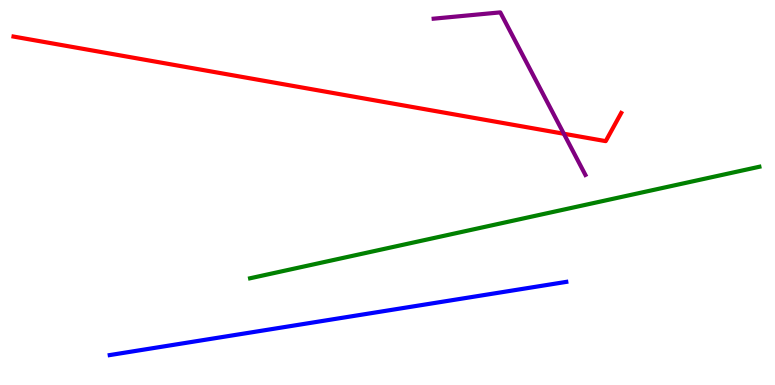[{'lines': ['blue', 'red'], 'intersections': []}, {'lines': ['green', 'red'], 'intersections': []}, {'lines': ['purple', 'red'], 'intersections': [{'x': 7.28, 'y': 6.53}]}, {'lines': ['blue', 'green'], 'intersections': []}, {'lines': ['blue', 'purple'], 'intersections': []}, {'lines': ['green', 'purple'], 'intersections': []}]